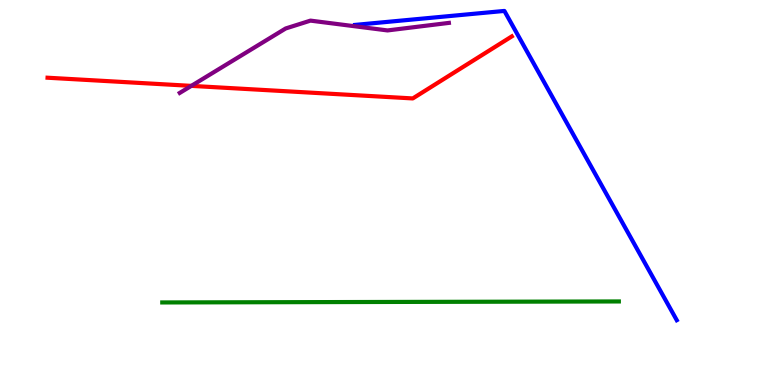[{'lines': ['blue', 'red'], 'intersections': []}, {'lines': ['green', 'red'], 'intersections': []}, {'lines': ['purple', 'red'], 'intersections': [{'x': 2.47, 'y': 7.77}]}, {'lines': ['blue', 'green'], 'intersections': []}, {'lines': ['blue', 'purple'], 'intersections': []}, {'lines': ['green', 'purple'], 'intersections': []}]